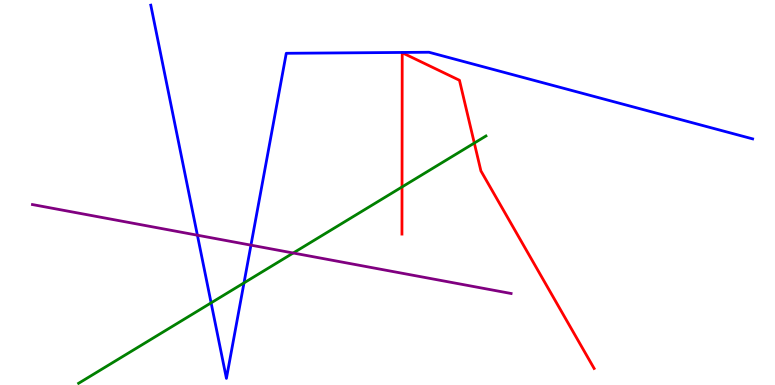[{'lines': ['blue', 'red'], 'intersections': []}, {'lines': ['green', 'red'], 'intersections': [{'x': 5.19, 'y': 5.14}, {'x': 6.12, 'y': 6.28}]}, {'lines': ['purple', 'red'], 'intersections': []}, {'lines': ['blue', 'green'], 'intersections': [{'x': 2.72, 'y': 2.13}, {'x': 3.15, 'y': 2.65}]}, {'lines': ['blue', 'purple'], 'intersections': [{'x': 2.55, 'y': 3.89}, {'x': 3.24, 'y': 3.63}]}, {'lines': ['green', 'purple'], 'intersections': [{'x': 3.78, 'y': 3.43}]}]